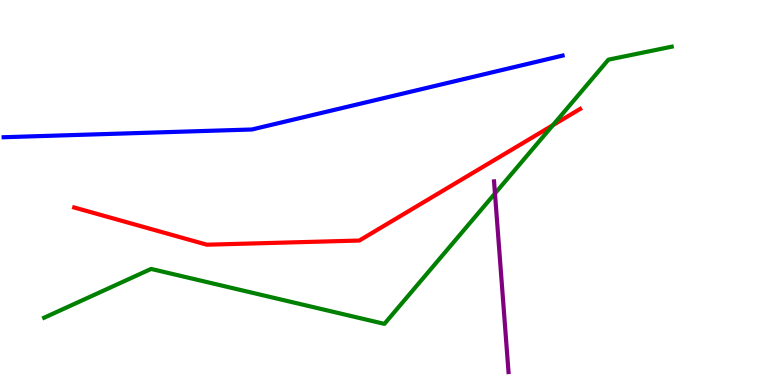[{'lines': ['blue', 'red'], 'intersections': []}, {'lines': ['green', 'red'], 'intersections': [{'x': 7.13, 'y': 6.75}]}, {'lines': ['purple', 'red'], 'intersections': []}, {'lines': ['blue', 'green'], 'intersections': []}, {'lines': ['blue', 'purple'], 'intersections': []}, {'lines': ['green', 'purple'], 'intersections': [{'x': 6.39, 'y': 4.97}]}]